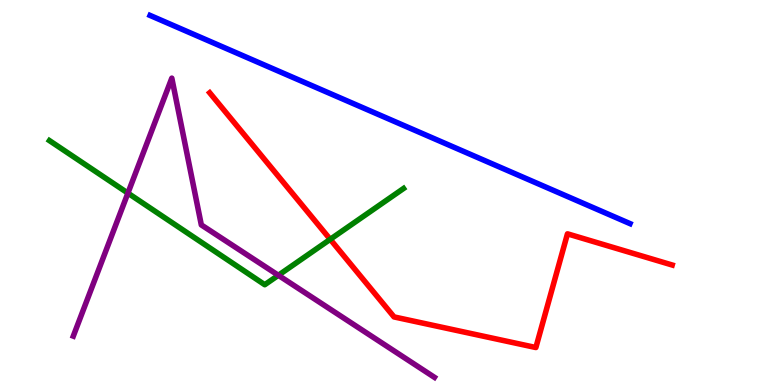[{'lines': ['blue', 'red'], 'intersections': []}, {'lines': ['green', 'red'], 'intersections': [{'x': 4.26, 'y': 3.78}]}, {'lines': ['purple', 'red'], 'intersections': []}, {'lines': ['blue', 'green'], 'intersections': []}, {'lines': ['blue', 'purple'], 'intersections': []}, {'lines': ['green', 'purple'], 'intersections': [{'x': 1.65, 'y': 4.98}, {'x': 3.59, 'y': 2.85}]}]